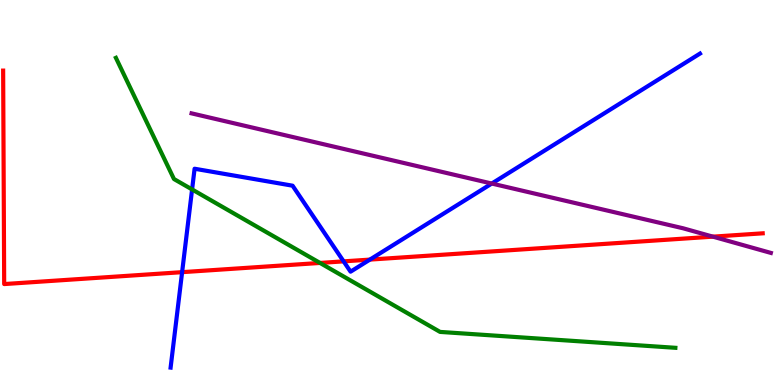[{'lines': ['blue', 'red'], 'intersections': [{'x': 2.35, 'y': 2.93}, {'x': 4.43, 'y': 3.21}, {'x': 4.77, 'y': 3.26}]}, {'lines': ['green', 'red'], 'intersections': [{'x': 4.13, 'y': 3.17}]}, {'lines': ['purple', 'red'], 'intersections': [{'x': 9.2, 'y': 3.85}]}, {'lines': ['blue', 'green'], 'intersections': [{'x': 2.48, 'y': 5.08}]}, {'lines': ['blue', 'purple'], 'intersections': [{'x': 6.35, 'y': 5.23}]}, {'lines': ['green', 'purple'], 'intersections': []}]